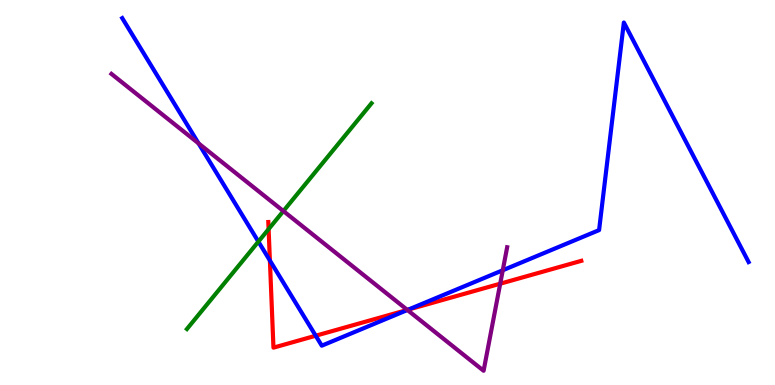[{'lines': ['blue', 'red'], 'intersections': [{'x': 3.48, 'y': 3.23}, {'x': 4.07, 'y': 1.28}, {'x': 5.27, 'y': 1.96}]}, {'lines': ['green', 'red'], 'intersections': [{'x': 3.47, 'y': 4.05}]}, {'lines': ['purple', 'red'], 'intersections': [{'x': 5.26, 'y': 1.95}, {'x': 6.45, 'y': 2.63}]}, {'lines': ['blue', 'green'], 'intersections': [{'x': 3.33, 'y': 3.72}]}, {'lines': ['blue', 'purple'], 'intersections': [{'x': 2.56, 'y': 6.28}, {'x': 5.26, 'y': 1.95}, {'x': 6.49, 'y': 2.98}]}, {'lines': ['green', 'purple'], 'intersections': [{'x': 3.66, 'y': 4.52}]}]